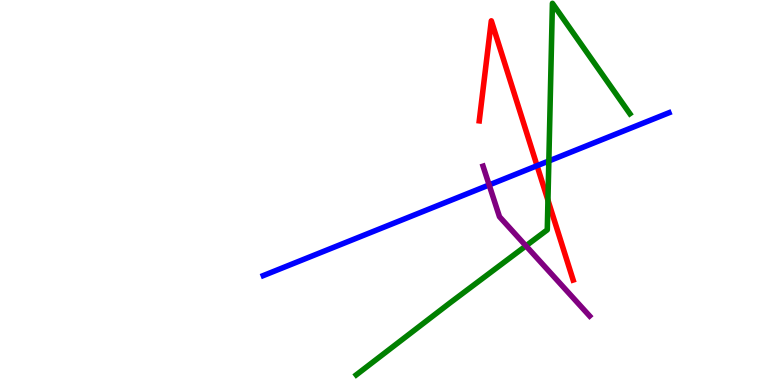[{'lines': ['blue', 'red'], 'intersections': [{'x': 6.93, 'y': 5.7}]}, {'lines': ['green', 'red'], 'intersections': [{'x': 7.07, 'y': 4.8}]}, {'lines': ['purple', 'red'], 'intersections': []}, {'lines': ['blue', 'green'], 'intersections': [{'x': 7.08, 'y': 5.82}]}, {'lines': ['blue', 'purple'], 'intersections': [{'x': 6.31, 'y': 5.2}]}, {'lines': ['green', 'purple'], 'intersections': [{'x': 6.79, 'y': 3.61}]}]